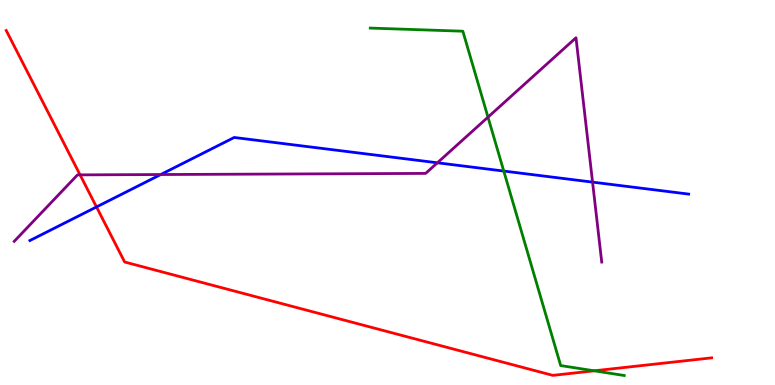[{'lines': ['blue', 'red'], 'intersections': [{'x': 1.25, 'y': 4.62}]}, {'lines': ['green', 'red'], 'intersections': [{'x': 7.67, 'y': 0.369}]}, {'lines': ['purple', 'red'], 'intersections': [{'x': 1.03, 'y': 5.46}]}, {'lines': ['blue', 'green'], 'intersections': [{'x': 6.5, 'y': 5.56}]}, {'lines': ['blue', 'purple'], 'intersections': [{'x': 2.07, 'y': 5.47}, {'x': 5.64, 'y': 5.77}, {'x': 7.65, 'y': 5.27}]}, {'lines': ['green', 'purple'], 'intersections': [{'x': 6.3, 'y': 6.96}]}]